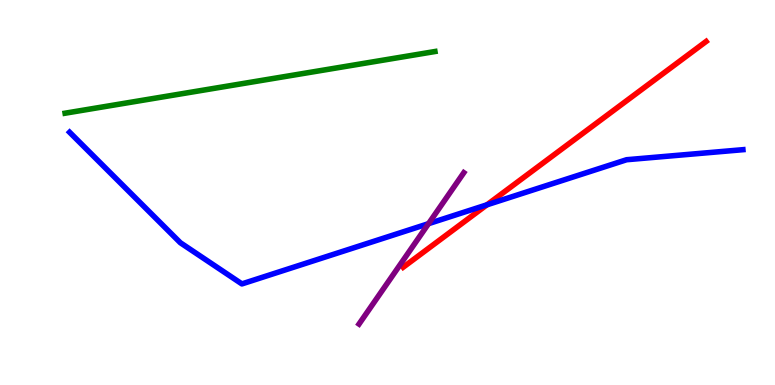[{'lines': ['blue', 'red'], 'intersections': [{'x': 6.28, 'y': 4.68}]}, {'lines': ['green', 'red'], 'intersections': []}, {'lines': ['purple', 'red'], 'intersections': []}, {'lines': ['blue', 'green'], 'intersections': []}, {'lines': ['blue', 'purple'], 'intersections': [{'x': 5.53, 'y': 4.19}]}, {'lines': ['green', 'purple'], 'intersections': []}]